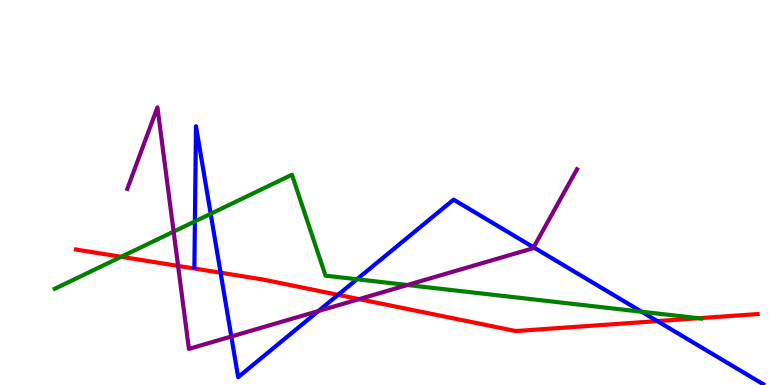[{'lines': ['blue', 'red'], 'intersections': [{'x': 2.85, 'y': 2.92}, {'x': 4.36, 'y': 2.34}, {'x': 8.48, 'y': 1.66}]}, {'lines': ['green', 'red'], 'intersections': [{'x': 1.56, 'y': 3.33}, {'x': 9.01, 'y': 1.73}]}, {'lines': ['purple', 'red'], 'intersections': [{'x': 2.3, 'y': 3.09}, {'x': 4.63, 'y': 2.23}]}, {'lines': ['blue', 'green'], 'intersections': [{'x': 2.51, 'y': 4.25}, {'x': 2.72, 'y': 4.45}, {'x': 4.61, 'y': 2.75}, {'x': 8.28, 'y': 1.9}]}, {'lines': ['blue', 'purple'], 'intersections': [{'x': 2.98, 'y': 1.26}, {'x': 4.11, 'y': 1.92}, {'x': 6.89, 'y': 3.58}]}, {'lines': ['green', 'purple'], 'intersections': [{'x': 2.24, 'y': 3.98}, {'x': 5.26, 'y': 2.6}]}]